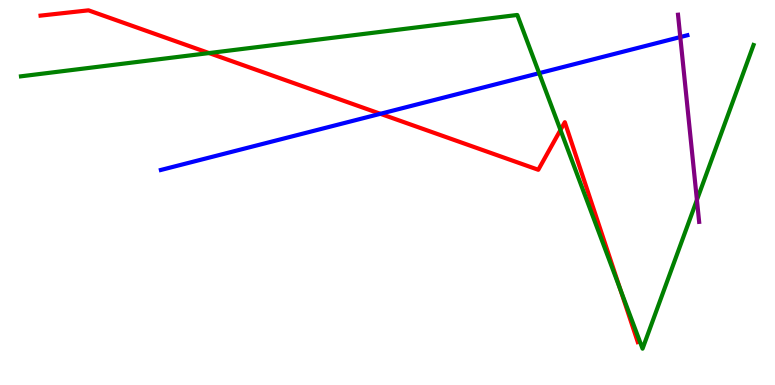[{'lines': ['blue', 'red'], 'intersections': [{'x': 4.91, 'y': 7.04}]}, {'lines': ['green', 'red'], 'intersections': [{'x': 2.7, 'y': 8.62}, {'x': 7.23, 'y': 6.62}, {'x': 8.0, 'y': 2.48}]}, {'lines': ['purple', 'red'], 'intersections': []}, {'lines': ['blue', 'green'], 'intersections': [{'x': 6.96, 'y': 8.1}]}, {'lines': ['blue', 'purple'], 'intersections': [{'x': 8.78, 'y': 9.04}]}, {'lines': ['green', 'purple'], 'intersections': [{'x': 8.99, 'y': 4.81}]}]